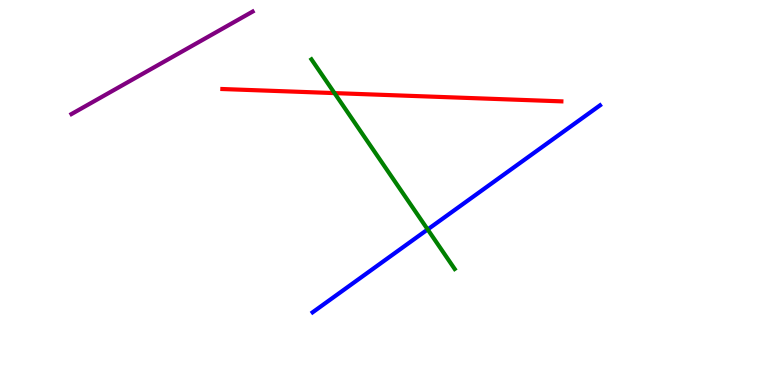[{'lines': ['blue', 'red'], 'intersections': []}, {'lines': ['green', 'red'], 'intersections': [{'x': 4.32, 'y': 7.58}]}, {'lines': ['purple', 'red'], 'intersections': []}, {'lines': ['blue', 'green'], 'intersections': [{'x': 5.52, 'y': 4.04}]}, {'lines': ['blue', 'purple'], 'intersections': []}, {'lines': ['green', 'purple'], 'intersections': []}]